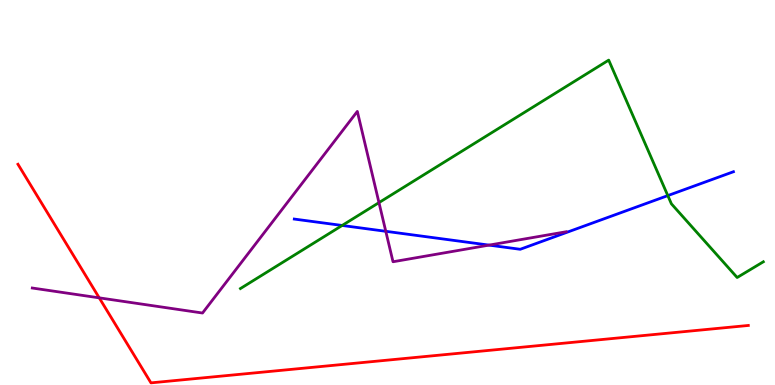[{'lines': ['blue', 'red'], 'intersections': []}, {'lines': ['green', 'red'], 'intersections': []}, {'lines': ['purple', 'red'], 'intersections': [{'x': 1.28, 'y': 2.26}]}, {'lines': ['blue', 'green'], 'intersections': [{'x': 4.41, 'y': 4.14}, {'x': 8.62, 'y': 4.92}]}, {'lines': ['blue', 'purple'], 'intersections': [{'x': 4.98, 'y': 3.99}, {'x': 6.31, 'y': 3.63}]}, {'lines': ['green', 'purple'], 'intersections': [{'x': 4.89, 'y': 4.74}]}]